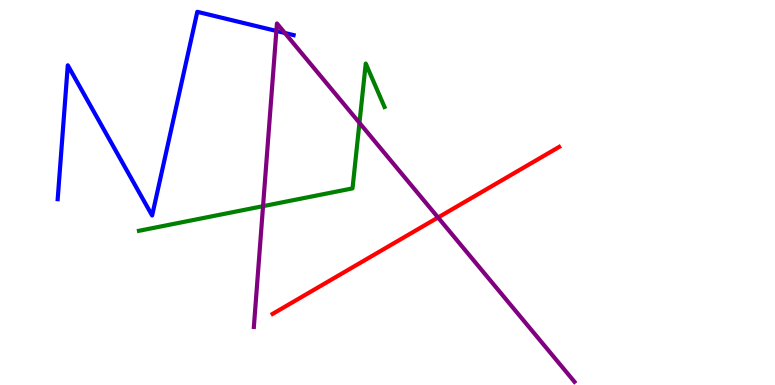[{'lines': ['blue', 'red'], 'intersections': []}, {'lines': ['green', 'red'], 'intersections': []}, {'lines': ['purple', 'red'], 'intersections': [{'x': 5.65, 'y': 4.35}]}, {'lines': ['blue', 'green'], 'intersections': []}, {'lines': ['blue', 'purple'], 'intersections': [{'x': 3.57, 'y': 9.2}, {'x': 3.68, 'y': 9.14}]}, {'lines': ['green', 'purple'], 'intersections': [{'x': 3.39, 'y': 4.65}, {'x': 4.64, 'y': 6.81}]}]